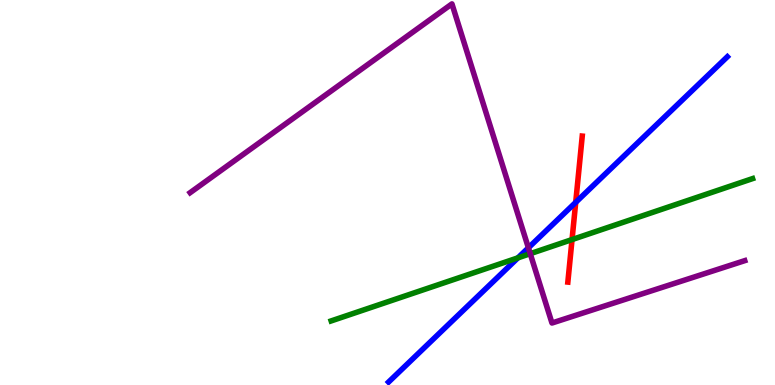[{'lines': ['blue', 'red'], 'intersections': [{'x': 7.43, 'y': 4.74}]}, {'lines': ['green', 'red'], 'intersections': [{'x': 7.38, 'y': 3.78}]}, {'lines': ['purple', 'red'], 'intersections': []}, {'lines': ['blue', 'green'], 'intersections': [{'x': 6.68, 'y': 3.3}]}, {'lines': ['blue', 'purple'], 'intersections': [{'x': 6.82, 'y': 3.56}]}, {'lines': ['green', 'purple'], 'intersections': [{'x': 6.84, 'y': 3.41}]}]